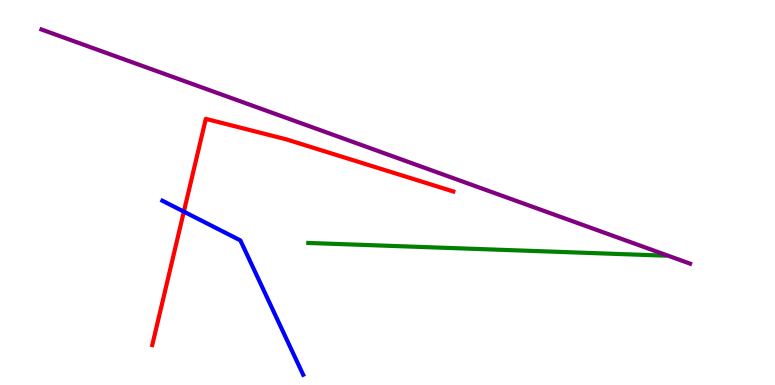[{'lines': ['blue', 'red'], 'intersections': [{'x': 2.37, 'y': 4.5}]}, {'lines': ['green', 'red'], 'intersections': []}, {'lines': ['purple', 'red'], 'intersections': []}, {'lines': ['blue', 'green'], 'intersections': []}, {'lines': ['blue', 'purple'], 'intersections': []}, {'lines': ['green', 'purple'], 'intersections': []}]